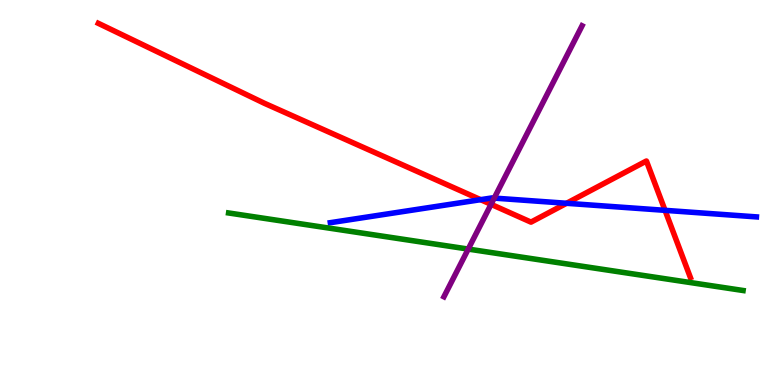[{'lines': ['blue', 'red'], 'intersections': [{'x': 6.2, 'y': 4.81}, {'x': 7.31, 'y': 4.72}, {'x': 8.58, 'y': 4.54}]}, {'lines': ['green', 'red'], 'intersections': []}, {'lines': ['purple', 'red'], 'intersections': [{'x': 6.34, 'y': 4.69}]}, {'lines': ['blue', 'green'], 'intersections': []}, {'lines': ['blue', 'purple'], 'intersections': [{'x': 6.38, 'y': 4.85}]}, {'lines': ['green', 'purple'], 'intersections': [{'x': 6.04, 'y': 3.53}]}]